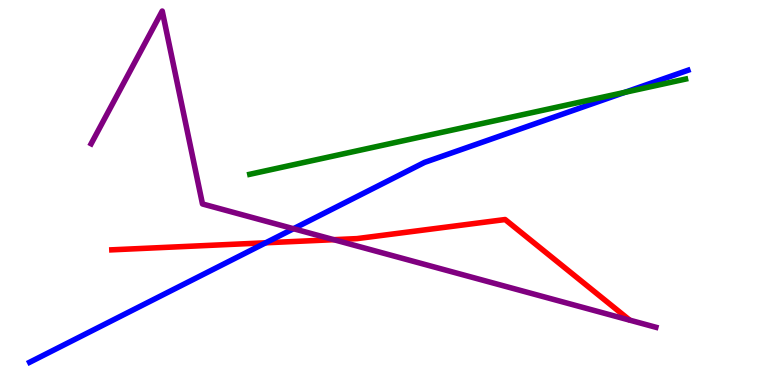[{'lines': ['blue', 'red'], 'intersections': [{'x': 3.43, 'y': 3.69}]}, {'lines': ['green', 'red'], 'intersections': []}, {'lines': ['purple', 'red'], 'intersections': [{'x': 4.31, 'y': 3.77}]}, {'lines': ['blue', 'green'], 'intersections': [{'x': 8.06, 'y': 7.6}]}, {'lines': ['blue', 'purple'], 'intersections': [{'x': 3.79, 'y': 4.06}]}, {'lines': ['green', 'purple'], 'intersections': []}]